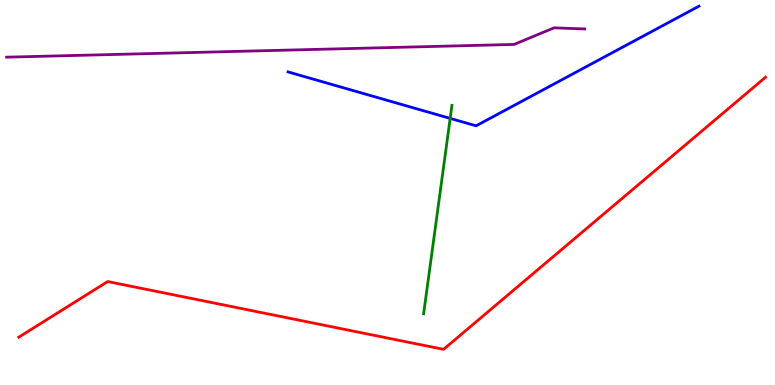[{'lines': ['blue', 'red'], 'intersections': []}, {'lines': ['green', 'red'], 'intersections': []}, {'lines': ['purple', 'red'], 'intersections': []}, {'lines': ['blue', 'green'], 'intersections': [{'x': 5.81, 'y': 6.92}]}, {'lines': ['blue', 'purple'], 'intersections': []}, {'lines': ['green', 'purple'], 'intersections': []}]